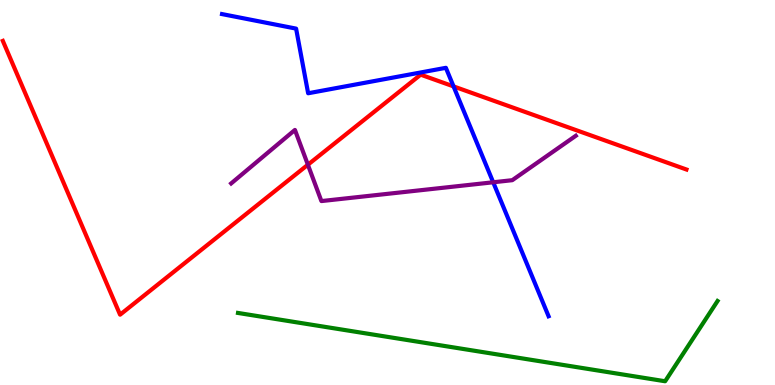[{'lines': ['blue', 'red'], 'intersections': [{'x': 5.85, 'y': 7.76}]}, {'lines': ['green', 'red'], 'intersections': []}, {'lines': ['purple', 'red'], 'intersections': [{'x': 3.97, 'y': 5.72}]}, {'lines': ['blue', 'green'], 'intersections': []}, {'lines': ['blue', 'purple'], 'intersections': [{'x': 6.36, 'y': 5.27}]}, {'lines': ['green', 'purple'], 'intersections': []}]